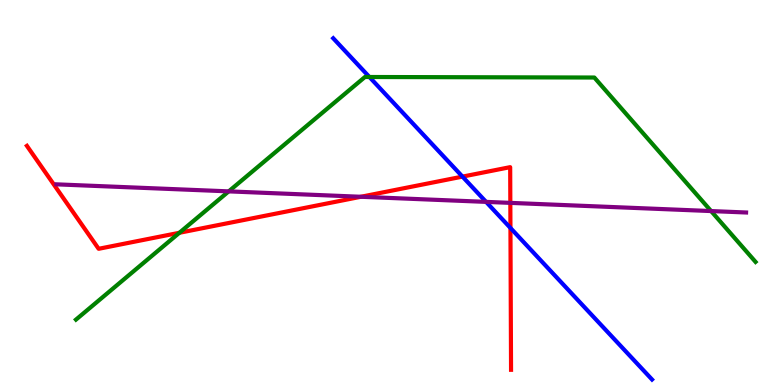[{'lines': ['blue', 'red'], 'intersections': [{'x': 5.97, 'y': 5.41}, {'x': 6.59, 'y': 4.08}]}, {'lines': ['green', 'red'], 'intersections': [{'x': 2.31, 'y': 3.95}]}, {'lines': ['purple', 'red'], 'intersections': [{'x': 4.66, 'y': 4.89}, {'x': 6.58, 'y': 4.73}]}, {'lines': ['blue', 'green'], 'intersections': [{'x': 4.77, 'y': 8.0}]}, {'lines': ['blue', 'purple'], 'intersections': [{'x': 6.27, 'y': 4.76}]}, {'lines': ['green', 'purple'], 'intersections': [{'x': 2.95, 'y': 5.03}, {'x': 9.18, 'y': 4.52}]}]